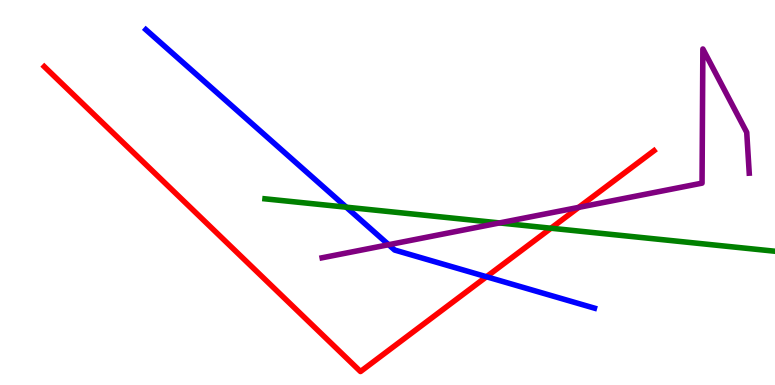[{'lines': ['blue', 'red'], 'intersections': [{'x': 6.28, 'y': 2.81}]}, {'lines': ['green', 'red'], 'intersections': [{'x': 7.11, 'y': 4.07}]}, {'lines': ['purple', 'red'], 'intersections': [{'x': 7.47, 'y': 4.61}]}, {'lines': ['blue', 'green'], 'intersections': [{'x': 4.47, 'y': 4.62}]}, {'lines': ['blue', 'purple'], 'intersections': [{'x': 5.01, 'y': 3.64}]}, {'lines': ['green', 'purple'], 'intersections': [{'x': 6.45, 'y': 4.21}]}]